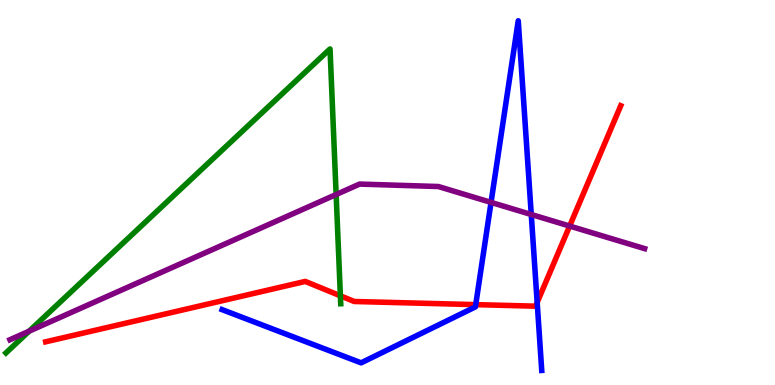[{'lines': ['blue', 'red'], 'intersections': [{'x': 6.14, 'y': 2.09}, {'x': 6.93, 'y': 2.14}]}, {'lines': ['green', 'red'], 'intersections': [{'x': 4.39, 'y': 2.32}]}, {'lines': ['purple', 'red'], 'intersections': [{'x': 7.35, 'y': 4.13}]}, {'lines': ['blue', 'green'], 'intersections': []}, {'lines': ['blue', 'purple'], 'intersections': [{'x': 6.34, 'y': 4.74}, {'x': 6.85, 'y': 4.43}]}, {'lines': ['green', 'purple'], 'intersections': [{'x': 0.376, 'y': 1.4}, {'x': 4.34, 'y': 4.95}]}]